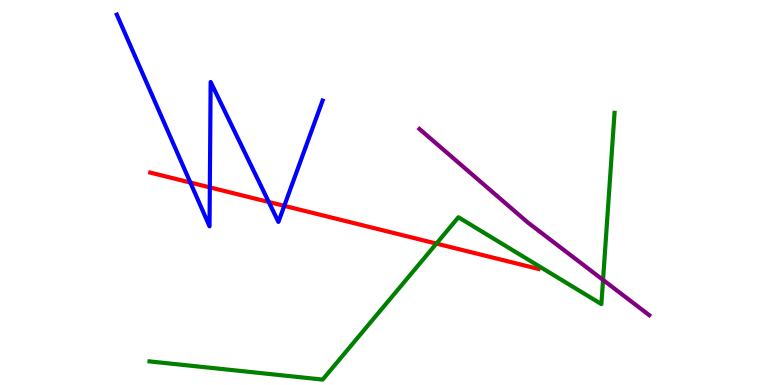[{'lines': ['blue', 'red'], 'intersections': [{'x': 2.46, 'y': 5.26}, {'x': 2.71, 'y': 5.13}, {'x': 3.47, 'y': 4.75}, {'x': 3.67, 'y': 4.65}]}, {'lines': ['green', 'red'], 'intersections': [{'x': 5.63, 'y': 3.67}]}, {'lines': ['purple', 'red'], 'intersections': []}, {'lines': ['blue', 'green'], 'intersections': []}, {'lines': ['blue', 'purple'], 'intersections': []}, {'lines': ['green', 'purple'], 'intersections': [{'x': 7.78, 'y': 2.73}]}]